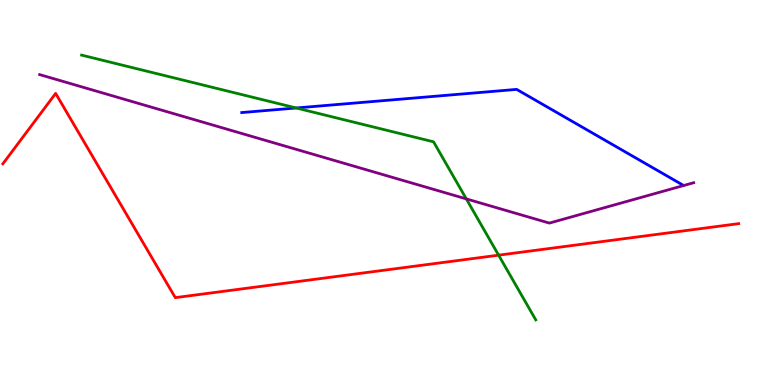[{'lines': ['blue', 'red'], 'intersections': []}, {'lines': ['green', 'red'], 'intersections': [{'x': 6.43, 'y': 3.37}]}, {'lines': ['purple', 'red'], 'intersections': []}, {'lines': ['blue', 'green'], 'intersections': [{'x': 3.82, 'y': 7.2}]}, {'lines': ['blue', 'purple'], 'intersections': []}, {'lines': ['green', 'purple'], 'intersections': [{'x': 6.02, 'y': 4.83}]}]